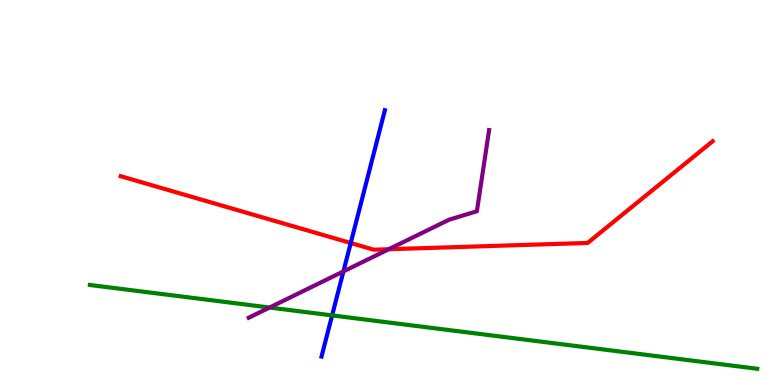[{'lines': ['blue', 'red'], 'intersections': [{'x': 4.53, 'y': 3.69}]}, {'lines': ['green', 'red'], 'intersections': []}, {'lines': ['purple', 'red'], 'intersections': [{'x': 5.02, 'y': 3.53}]}, {'lines': ['blue', 'green'], 'intersections': [{'x': 4.29, 'y': 1.81}]}, {'lines': ['blue', 'purple'], 'intersections': [{'x': 4.43, 'y': 2.95}]}, {'lines': ['green', 'purple'], 'intersections': [{'x': 3.48, 'y': 2.01}]}]